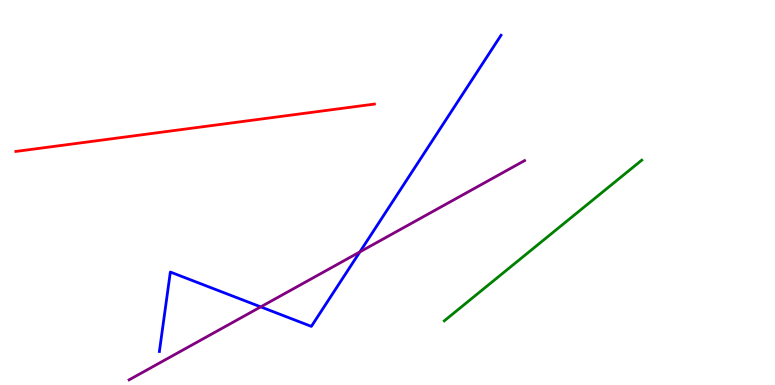[{'lines': ['blue', 'red'], 'intersections': []}, {'lines': ['green', 'red'], 'intersections': []}, {'lines': ['purple', 'red'], 'intersections': []}, {'lines': ['blue', 'green'], 'intersections': []}, {'lines': ['blue', 'purple'], 'intersections': [{'x': 3.36, 'y': 2.03}, {'x': 4.64, 'y': 3.46}]}, {'lines': ['green', 'purple'], 'intersections': []}]